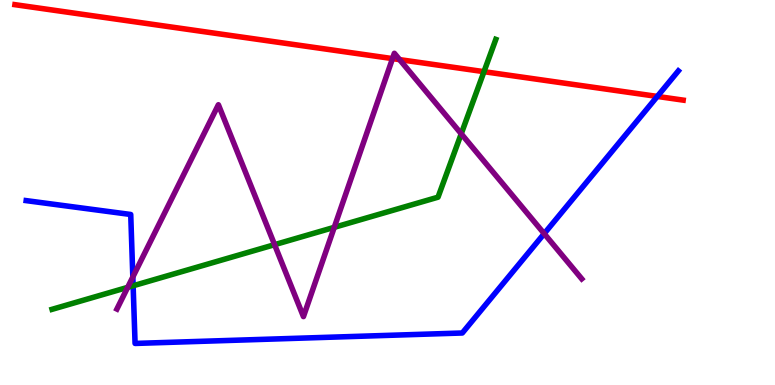[{'lines': ['blue', 'red'], 'intersections': [{'x': 8.48, 'y': 7.5}]}, {'lines': ['green', 'red'], 'intersections': [{'x': 6.25, 'y': 8.14}]}, {'lines': ['purple', 'red'], 'intersections': [{'x': 5.06, 'y': 8.48}, {'x': 5.16, 'y': 8.45}]}, {'lines': ['blue', 'green'], 'intersections': [{'x': 1.72, 'y': 2.58}]}, {'lines': ['blue', 'purple'], 'intersections': [{'x': 1.71, 'y': 2.81}, {'x': 7.02, 'y': 3.93}]}, {'lines': ['green', 'purple'], 'intersections': [{'x': 1.65, 'y': 2.54}, {'x': 3.54, 'y': 3.64}, {'x': 4.31, 'y': 4.1}, {'x': 5.95, 'y': 6.52}]}]